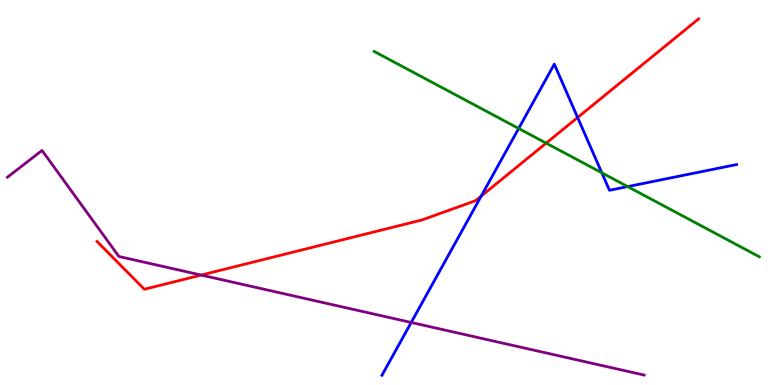[{'lines': ['blue', 'red'], 'intersections': [{'x': 6.21, 'y': 4.91}, {'x': 7.45, 'y': 6.95}]}, {'lines': ['green', 'red'], 'intersections': [{'x': 7.05, 'y': 6.28}]}, {'lines': ['purple', 'red'], 'intersections': [{'x': 2.6, 'y': 2.86}]}, {'lines': ['blue', 'green'], 'intersections': [{'x': 6.69, 'y': 6.66}, {'x': 7.77, 'y': 5.51}, {'x': 8.1, 'y': 5.15}]}, {'lines': ['blue', 'purple'], 'intersections': [{'x': 5.31, 'y': 1.62}]}, {'lines': ['green', 'purple'], 'intersections': []}]